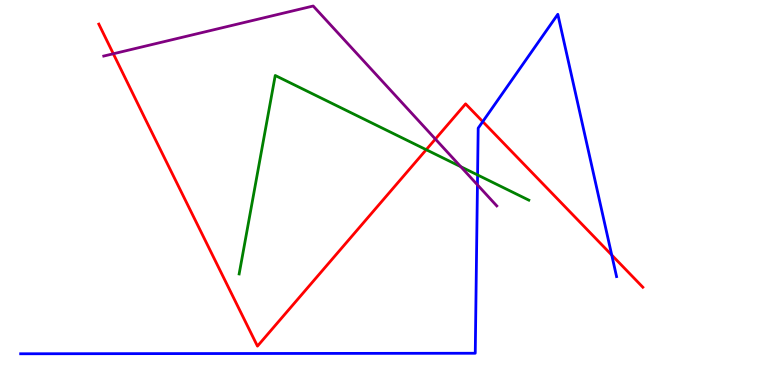[{'lines': ['blue', 'red'], 'intersections': [{'x': 6.23, 'y': 6.84}, {'x': 7.89, 'y': 3.38}]}, {'lines': ['green', 'red'], 'intersections': [{'x': 5.5, 'y': 6.11}]}, {'lines': ['purple', 'red'], 'intersections': [{'x': 1.46, 'y': 8.6}, {'x': 5.62, 'y': 6.39}]}, {'lines': ['blue', 'green'], 'intersections': [{'x': 6.16, 'y': 5.46}]}, {'lines': ['blue', 'purple'], 'intersections': [{'x': 6.16, 'y': 5.2}]}, {'lines': ['green', 'purple'], 'intersections': [{'x': 5.95, 'y': 5.67}]}]